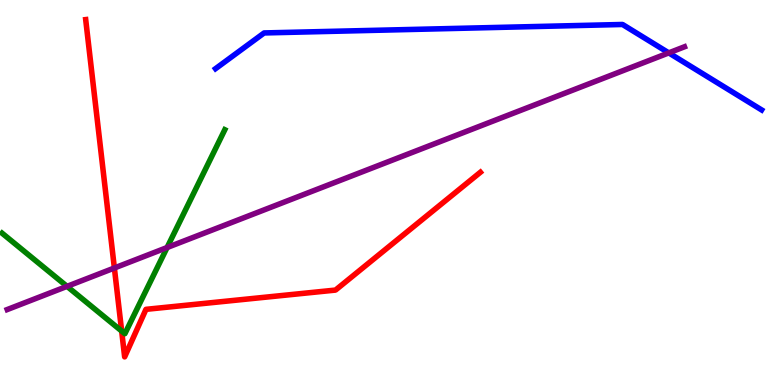[{'lines': ['blue', 'red'], 'intersections': []}, {'lines': ['green', 'red'], 'intersections': [{'x': 1.57, 'y': 1.4}]}, {'lines': ['purple', 'red'], 'intersections': [{'x': 1.48, 'y': 3.04}]}, {'lines': ['blue', 'green'], 'intersections': []}, {'lines': ['blue', 'purple'], 'intersections': [{'x': 8.63, 'y': 8.63}]}, {'lines': ['green', 'purple'], 'intersections': [{'x': 0.865, 'y': 2.56}, {'x': 2.16, 'y': 3.57}]}]